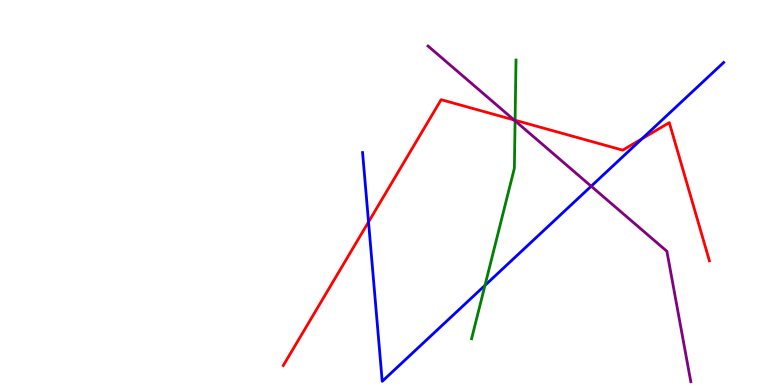[{'lines': ['blue', 'red'], 'intersections': [{'x': 4.76, 'y': 4.23}, {'x': 8.28, 'y': 6.4}]}, {'lines': ['green', 'red'], 'intersections': [{'x': 6.65, 'y': 6.88}]}, {'lines': ['purple', 'red'], 'intersections': [{'x': 6.63, 'y': 6.88}]}, {'lines': ['blue', 'green'], 'intersections': [{'x': 6.26, 'y': 2.59}]}, {'lines': ['blue', 'purple'], 'intersections': [{'x': 7.63, 'y': 5.16}]}, {'lines': ['green', 'purple'], 'intersections': [{'x': 6.65, 'y': 6.86}]}]